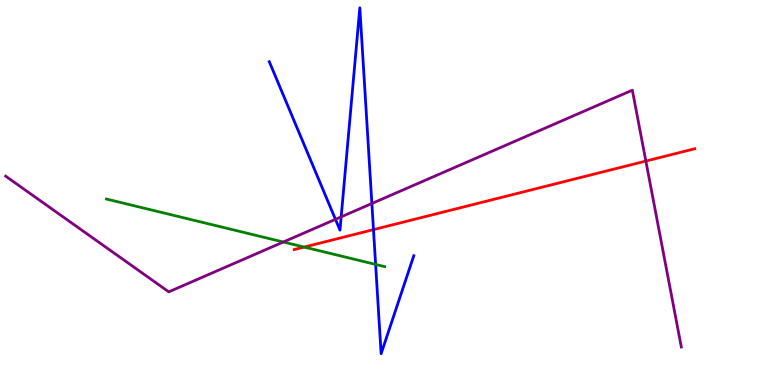[{'lines': ['blue', 'red'], 'intersections': [{'x': 4.82, 'y': 4.04}]}, {'lines': ['green', 'red'], 'intersections': [{'x': 3.92, 'y': 3.58}]}, {'lines': ['purple', 'red'], 'intersections': [{'x': 8.33, 'y': 5.82}]}, {'lines': ['blue', 'green'], 'intersections': [{'x': 4.85, 'y': 3.13}]}, {'lines': ['blue', 'purple'], 'intersections': [{'x': 4.33, 'y': 4.3}, {'x': 4.4, 'y': 4.37}, {'x': 4.8, 'y': 4.71}]}, {'lines': ['green', 'purple'], 'intersections': [{'x': 3.66, 'y': 3.71}]}]